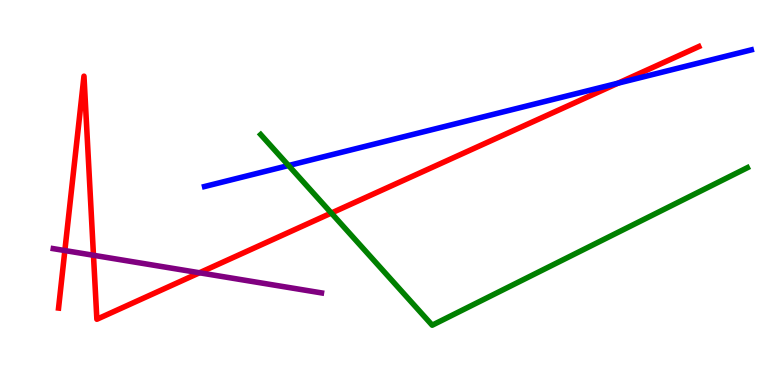[{'lines': ['blue', 'red'], 'intersections': [{'x': 7.97, 'y': 7.84}]}, {'lines': ['green', 'red'], 'intersections': [{'x': 4.28, 'y': 4.47}]}, {'lines': ['purple', 'red'], 'intersections': [{'x': 0.837, 'y': 3.49}, {'x': 1.21, 'y': 3.37}, {'x': 2.57, 'y': 2.92}]}, {'lines': ['blue', 'green'], 'intersections': [{'x': 3.72, 'y': 5.7}]}, {'lines': ['blue', 'purple'], 'intersections': []}, {'lines': ['green', 'purple'], 'intersections': []}]